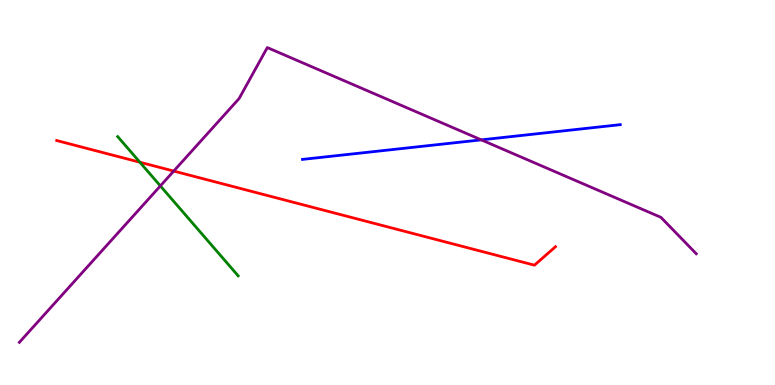[{'lines': ['blue', 'red'], 'intersections': []}, {'lines': ['green', 'red'], 'intersections': [{'x': 1.8, 'y': 5.79}]}, {'lines': ['purple', 'red'], 'intersections': [{'x': 2.24, 'y': 5.56}]}, {'lines': ['blue', 'green'], 'intersections': []}, {'lines': ['blue', 'purple'], 'intersections': [{'x': 6.21, 'y': 6.37}]}, {'lines': ['green', 'purple'], 'intersections': [{'x': 2.07, 'y': 5.17}]}]